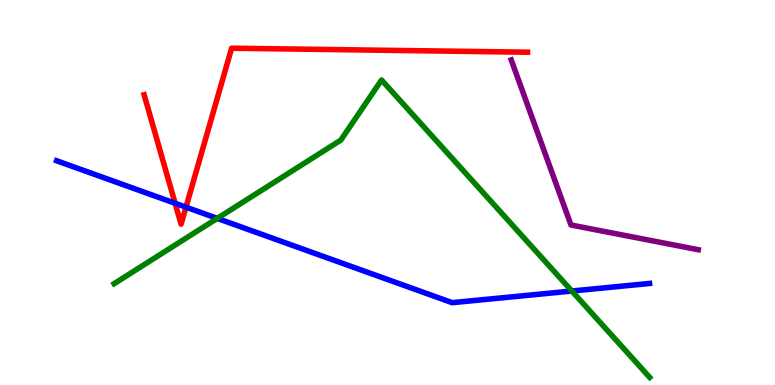[{'lines': ['blue', 'red'], 'intersections': [{'x': 2.26, 'y': 4.72}, {'x': 2.4, 'y': 4.62}]}, {'lines': ['green', 'red'], 'intersections': []}, {'lines': ['purple', 'red'], 'intersections': []}, {'lines': ['blue', 'green'], 'intersections': [{'x': 2.8, 'y': 4.33}, {'x': 7.38, 'y': 2.44}]}, {'lines': ['blue', 'purple'], 'intersections': []}, {'lines': ['green', 'purple'], 'intersections': []}]